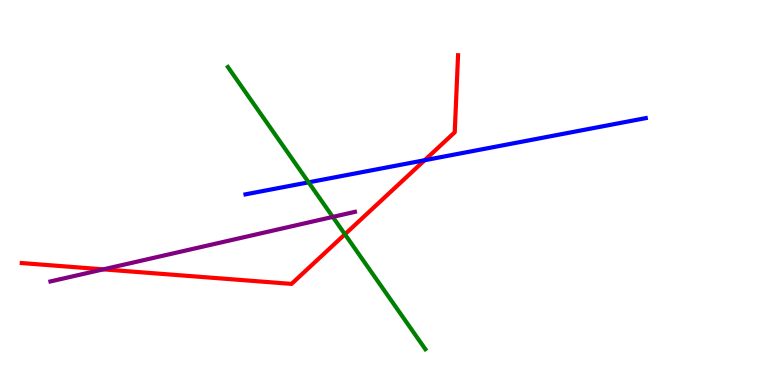[{'lines': ['blue', 'red'], 'intersections': [{'x': 5.48, 'y': 5.84}]}, {'lines': ['green', 'red'], 'intersections': [{'x': 4.45, 'y': 3.91}]}, {'lines': ['purple', 'red'], 'intersections': [{'x': 1.33, 'y': 3.0}]}, {'lines': ['blue', 'green'], 'intersections': [{'x': 3.98, 'y': 5.26}]}, {'lines': ['blue', 'purple'], 'intersections': []}, {'lines': ['green', 'purple'], 'intersections': [{'x': 4.29, 'y': 4.37}]}]